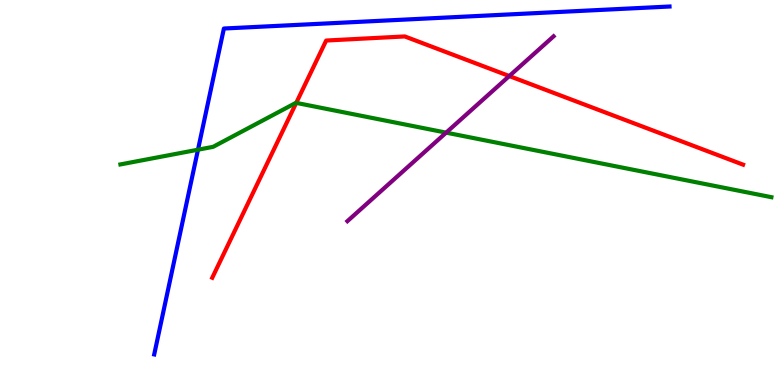[{'lines': ['blue', 'red'], 'intersections': []}, {'lines': ['green', 'red'], 'intersections': [{'x': 3.82, 'y': 7.33}]}, {'lines': ['purple', 'red'], 'intersections': [{'x': 6.57, 'y': 8.02}]}, {'lines': ['blue', 'green'], 'intersections': [{'x': 2.55, 'y': 6.11}]}, {'lines': ['blue', 'purple'], 'intersections': []}, {'lines': ['green', 'purple'], 'intersections': [{'x': 5.76, 'y': 6.55}]}]